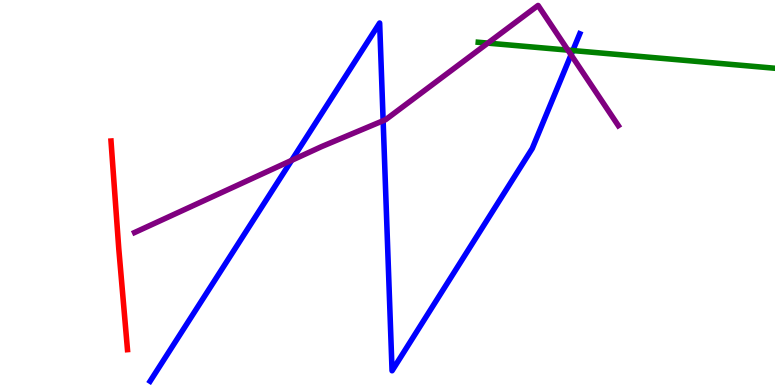[{'lines': ['blue', 'red'], 'intersections': []}, {'lines': ['green', 'red'], 'intersections': []}, {'lines': ['purple', 'red'], 'intersections': []}, {'lines': ['blue', 'green'], 'intersections': [{'x': 7.39, 'y': 8.69}]}, {'lines': ['blue', 'purple'], 'intersections': [{'x': 3.76, 'y': 5.83}, {'x': 4.94, 'y': 6.86}, {'x': 7.37, 'y': 8.58}]}, {'lines': ['green', 'purple'], 'intersections': [{'x': 6.29, 'y': 8.88}, {'x': 7.33, 'y': 8.7}]}]